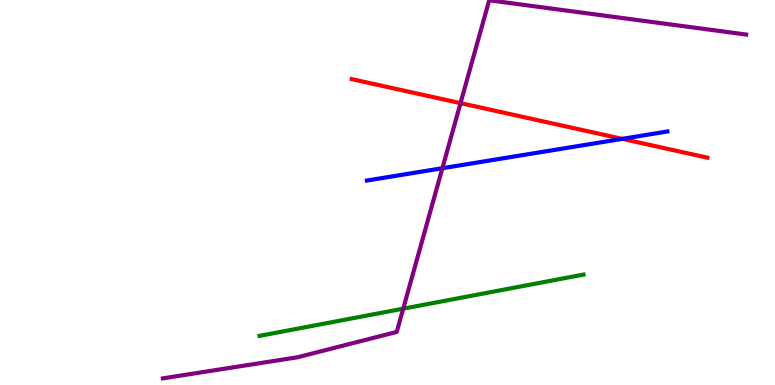[{'lines': ['blue', 'red'], 'intersections': [{'x': 8.03, 'y': 6.39}]}, {'lines': ['green', 'red'], 'intersections': []}, {'lines': ['purple', 'red'], 'intersections': [{'x': 5.94, 'y': 7.32}]}, {'lines': ['blue', 'green'], 'intersections': []}, {'lines': ['blue', 'purple'], 'intersections': [{'x': 5.71, 'y': 5.63}]}, {'lines': ['green', 'purple'], 'intersections': [{'x': 5.2, 'y': 1.98}]}]